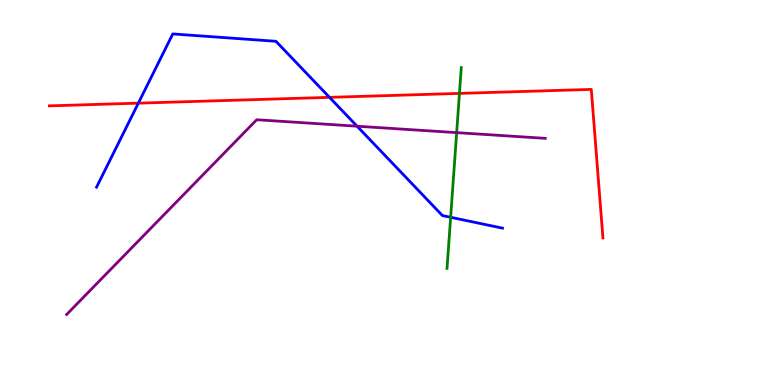[{'lines': ['blue', 'red'], 'intersections': [{'x': 1.79, 'y': 7.32}, {'x': 4.25, 'y': 7.47}]}, {'lines': ['green', 'red'], 'intersections': [{'x': 5.93, 'y': 7.57}]}, {'lines': ['purple', 'red'], 'intersections': []}, {'lines': ['blue', 'green'], 'intersections': [{'x': 5.81, 'y': 4.36}]}, {'lines': ['blue', 'purple'], 'intersections': [{'x': 4.61, 'y': 6.72}]}, {'lines': ['green', 'purple'], 'intersections': [{'x': 5.89, 'y': 6.56}]}]